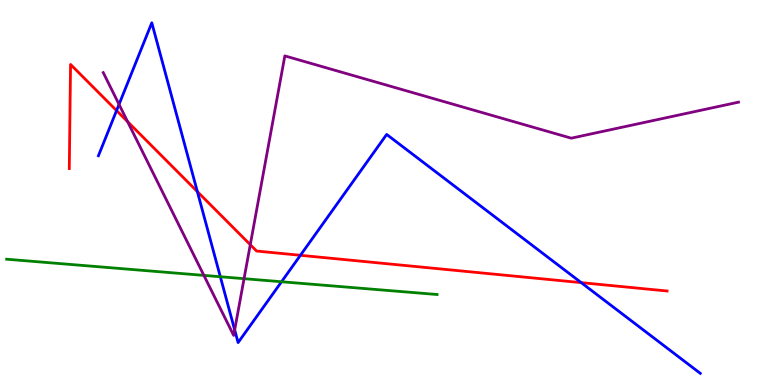[{'lines': ['blue', 'red'], 'intersections': [{'x': 1.5, 'y': 7.13}, {'x': 2.55, 'y': 5.02}, {'x': 3.88, 'y': 3.37}, {'x': 7.5, 'y': 2.66}]}, {'lines': ['green', 'red'], 'intersections': []}, {'lines': ['purple', 'red'], 'intersections': [{'x': 1.65, 'y': 6.84}, {'x': 3.23, 'y': 3.64}]}, {'lines': ['blue', 'green'], 'intersections': [{'x': 2.84, 'y': 2.81}, {'x': 3.63, 'y': 2.68}]}, {'lines': ['blue', 'purple'], 'intersections': [{'x': 1.54, 'y': 7.29}, {'x': 3.03, 'y': 1.43}]}, {'lines': ['green', 'purple'], 'intersections': [{'x': 2.63, 'y': 2.85}, {'x': 3.15, 'y': 2.76}]}]